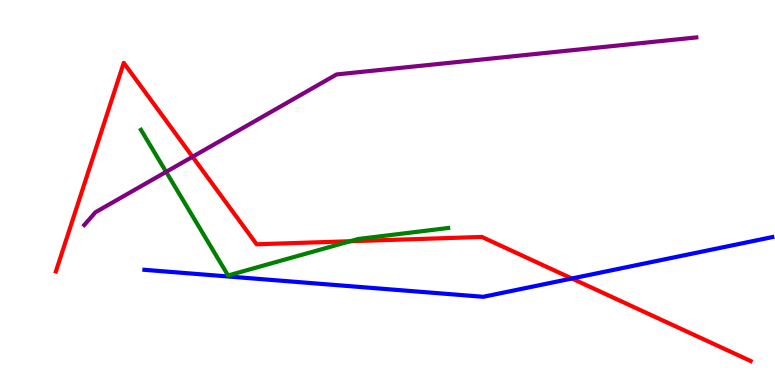[{'lines': ['blue', 'red'], 'intersections': [{'x': 7.38, 'y': 2.77}]}, {'lines': ['green', 'red'], 'intersections': [{'x': 4.52, 'y': 3.73}]}, {'lines': ['purple', 'red'], 'intersections': [{'x': 2.48, 'y': 5.93}]}, {'lines': ['blue', 'green'], 'intersections': []}, {'lines': ['blue', 'purple'], 'intersections': []}, {'lines': ['green', 'purple'], 'intersections': [{'x': 2.14, 'y': 5.54}]}]